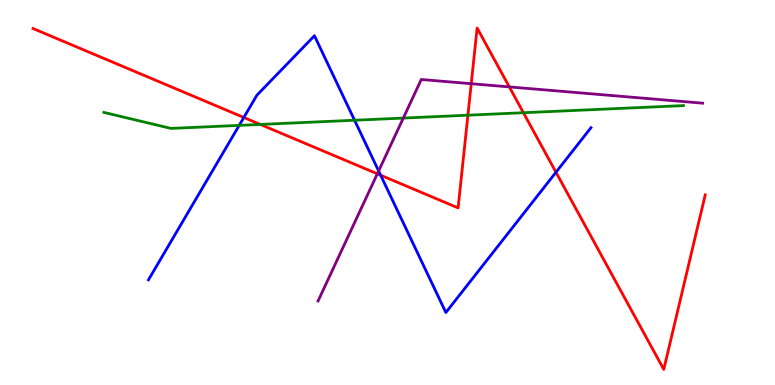[{'lines': ['blue', 'red'], 'intersections': [{'x': 3.15, 'y': 6.95}, {'x': 4.91, 'y': 5.45}, {'x': 7.17, 'y': 5.53}]}, {'lines': ['green', 'red'], 'intersections': [{'x': 3.36, 'y': 6.77}, {'x': 6.04, 'y': 7.01}, {'x': 6.75, 'y': 7.07}]}, {'lines': ['purple', 'red'], 'intersections': [{'x': 4.87, 'y': 5.49}, {'x': 6.08, 'y': 7.83}, {'x': 6.57, 'y': 7.74}]}, {'lines': ['blue', 'green'], 'intersections': [{'x': 3.09, 'y': 6.74}, {'x': 4.57, 'y': 6.88}]}, {'lines': ['blue', 'purple'], 'intersections': [{'x': 4.89, 'y': 5.56}]}, {'lines': ['green', 'purple'], 'intersections': [{'x': 5.2, 'y': 6.93}]}]